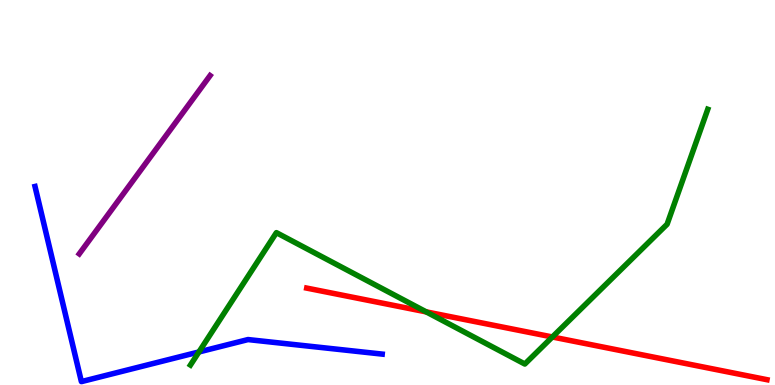[{'lines': ['blue', 'red'], 'intersections': []}, {'lines': ['green', 'red'], 'intersections': [{'x': 5.5, 'y': 1.9}, {'x': 7.13, 'y': 1.25}]}, {'lines': ['purple', 'red'], 'intersections': []}, {'lines': ['blue', 'green'], 'intersections': [{'x': 2.57, 'y': 0.858}]}, {'lines': ['blue', 'purple'], 'intersections': []}, {'lines': ['green', 'purple'], 'intersections': []}]